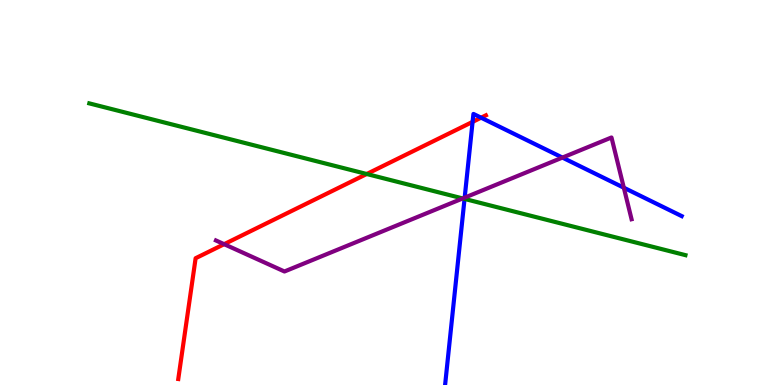[{'lines': ['blue', 'red'], 'intersections': [{'x': 6.1, 'y': 6.83}, {'x': 6.21, 'y': 6.94}]}, {'lines': ['green', 'red'], 'intersections': [{'x': 4.73, 'y': 5.48}]}, {'lines': ['purple', 'red'], 'intersections': [{'x': 2.89, 'y': 3.66}]}, {'lines': ['blue', 'green'], 'intersections': [{'x': 5.99, 'y': 4.83}]}, {'lines': ['blue', 'purple'], 'intersections': [{'x': 6.0, 'y': 4.87}, {'x': 7.26, 'y': 5.91}, {'x': 8.05, 'y': 5.12}]}, {'lines': ['green', 'purple'], 'intersections': [{'x': 5.97, 'y': 4.85}]}]